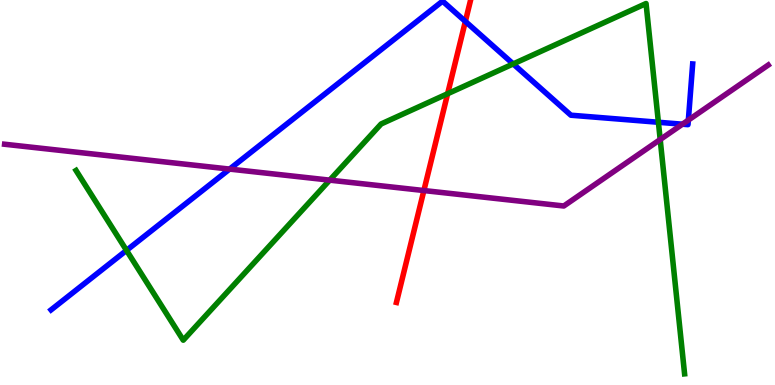[{'lines': ['blue', 'red'], 'intersections': [{'x': 6.0, 'y': 9.44}]}, {'lines': ['green', 'red'], 'intersections': [{'x': 5.78, 'y': 7.57}]}, {'lines': ['purple', 'red'], 'intersections': [{'x': 5.47, 'y': 5.05}]}, {'lines': ['blue', 'green'], 'intersections': [{'x': 1.63, 'y': 3.5}, {'x': 6.62, 'y': 8.34}, {'x': 8.5, 'y': 6.82}]}, {'lines': ['blue', 'purple'], 'intersections': [{'x': 2.96, 'y': 5.61}, {'x': 8.81, 'y': 6.77}, {'x': 8.88, 'y': 6.88}]}, {'lines': ['green', 'purple'], 'intersections': [{'x': 4.25, 'y': 5.32}, {'x': 8.52, 'y': 6.38}]}]